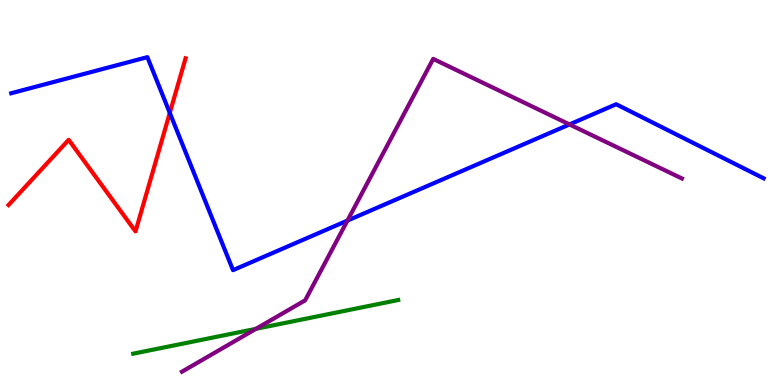[{'lines': ['blue', 'red'], 'intersections': [{'x': 2.19, 'y': 7.07}]}, {'lines': ['green', 'red'], 'intersections': []}, {'lines': ['purple', 'red'], 'intersections': []}, {'lines': ['blue', 'green'], 'intersections': []}, {'lines': ['blue', 'purple'], 'intersections': [{'x': 4.48, 'y': 4.27}, {'x': 7.35, 'y': 6.77}]}, {'lines': ['green', 'purple'], 'intersections': [{'x': 3.3, 'y': 1.46}]}]